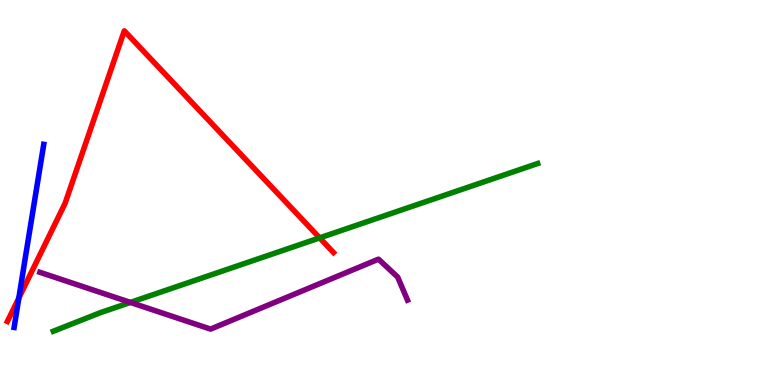[{'lines': ['blue', 'red'], 'intersections': [{'x': 0.243, 'y': 2.26}]}, {'lines': ['green', 'red'], 'intersections': [{'x': 4.12, 'y': 3.82}]}, {'lines': ['purple', 'red'], 'intersections': []}, {'lines': ['blue', 'green'], 'intersections': []}, {'lines': ['blue', 'purple'], 'intersections': []}, {'lines': ['green', 'purple'], 'intersections': [{'x': 1.68, 'y': 2.14}]}]